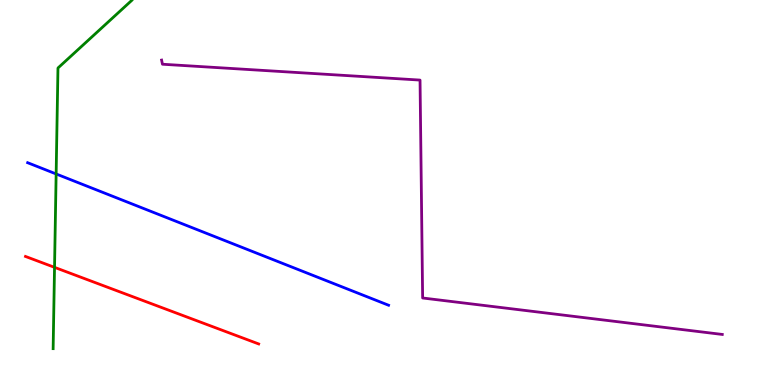[{'lines': ['blue', 'red'], 'intersections': []}, {'lines': ['green', 'red'], 'intersections': [{'x': 0.704, 'y': 3.06}]}, {'lines': ['purple', 'red'], 'intersections': []}, {'lines': ['blue', 'green'], 'intersections': [{'x': 0.724, 'y': 5.48}]}, {'lines': ['blue', 'purple'], 'intersections': []}, {'lines': ['green', 'purple'], 'intersections': []}]